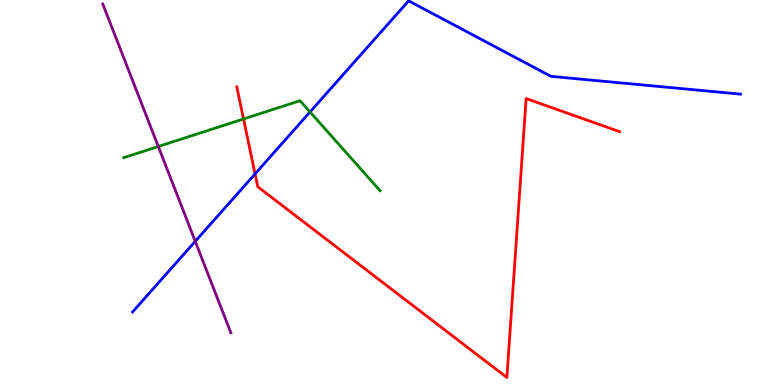[{'lines': ['blue', 'red'], 'intersections': [{'x': 3.29, 'y': 5.48}]}, {'lines': ['green', 'red'], 'intersections': [{'x': 3.14, 'y': 6.91}]}, {'lines': ['purple', 'red'], 'intersections': []}, {'lines': ['blue', 'green'], 'intersections': [{'x': 4.0, 'y': 7.09}]}, {'lines': ['blue', 'purple'], 'intersections': [{'x': 2.52, 'y': 3.73}]}, {'lines': ['green', 'purple'], 'intersections': [{'x': 2.04, 'y': 6.19}]}]